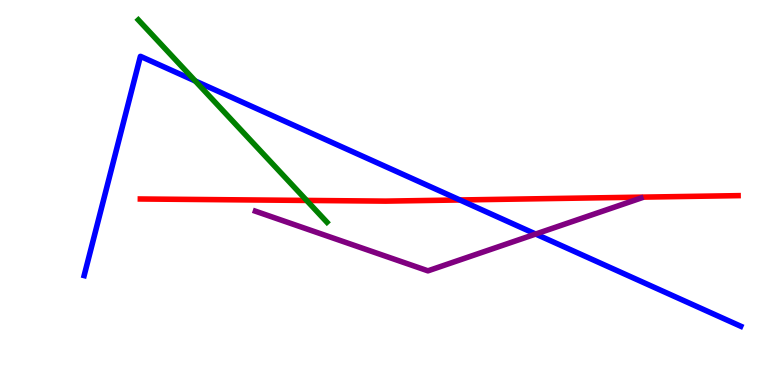[{'lines': ['blue', 'red'], 'intersections': [{'x': 5.93, 'y': 4.81}]}, {'lines': ['green', 'red'], 'intersections': [{'x': 3.96, 'y': 4.79}]}, {'lines': ['purple', 'red'], 'intersections': []}, {'lines': ['blue', 'green'], 'intersections': [{'x': 2.52, 'y': 7.9}]}, {'lines': ['blue', 'purple'], 'intersections': [{'x': 6.91, 'y': 3.92}]}, {'lines': ['green', 'purple'], 'intersections': []}]